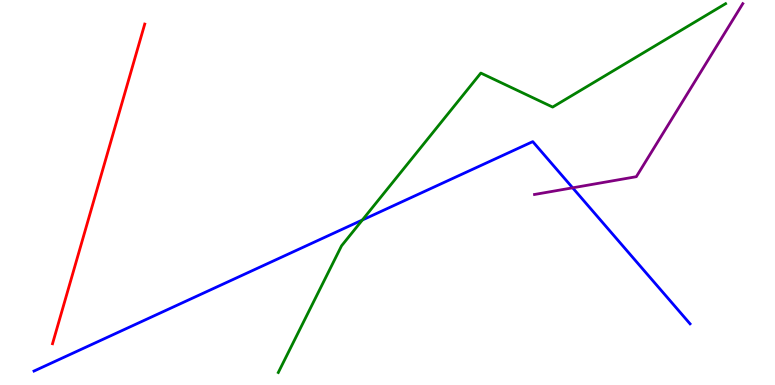[{'lines': ['blue', 'red'], 'intersections': []}, {'lines': ['green', 'red'], 'intersections': []}, {'lines': ['purple', 'red'], 'intersections': []}, {'lines': ['blue', 'green'], 'intersections': [{'x': 4.68, 'y': 4.29}]}, {'lines': ['blue', 'purple'], 'intersections': [{'x': 7.39, 'y': 5.12}]}, {'lines': ['green', 'purple'], 'intersections': []}]